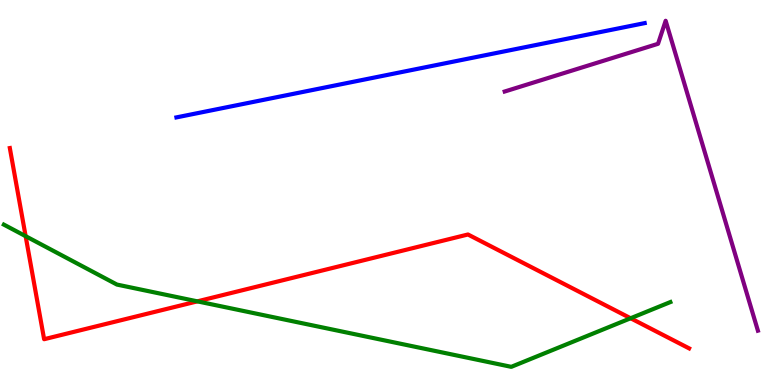[{'lines': ['blue', 'red'], 'intersections': []}, {'lines': ['green', 'red'], 'intersections': [{'x': 0.331, 'y': 3.87}, {'x': 2.55, 'y': 2.17}, {'x': 8.14, 'y': 1.73}]}, {'lines': ['purple', 'red'], 'intersections': []}, {'lines': ['blue', 'green'], 'intersections': []}, {'lines': ['blue', 'purple'], 'intersections': []}, {'lines': ['green', 'purple'], 'intersections': []}]